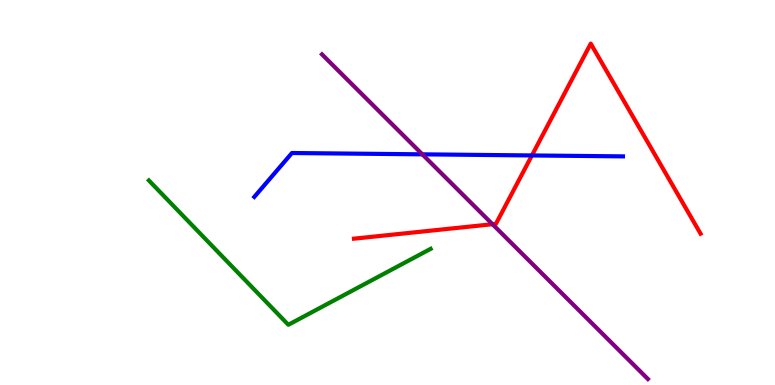[{'lines': ['blue', 'red'], 'intersections': [{'x': 6.86, 'y': 5.96}]}, {'lines': ['green', 'red'], 'intersections': []}, {'lines': ['purple', 'red'], 'intersections': [{'x': 6.35, 'y': 4.18}]}, {'lines': ['blue', 'green'], 'intersections': []}, {'lines': ['blue', 'purple'], 'intersections': [{'x': 5.45, 'y': 5.99}]}, {'lines': ['green', 'purple'], 'intersections': []}]